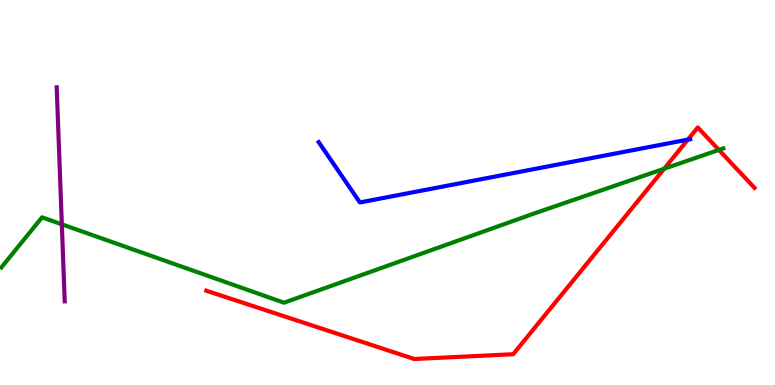[{'lines': ['blue', 'red'], 'intersections': [{'x': 8.88, 'y': 6.37}]}, {'lines': ['green', 'red'], 'intersections': [{'x': 8.57, 'y': 5.62}, {'x': 9.28, 'y': 6.11}]}, {'lines': ['purple', 'red'], 'intersections': []}, {'lines': ['blue', 'green'], 'intersections': []}, {'lines': ['blue', 'purple'], 'intersections': []}, {'lines': ['green', 'purple'], 'intersections': [{'x': 0.798, 'y': 4.17}]}]